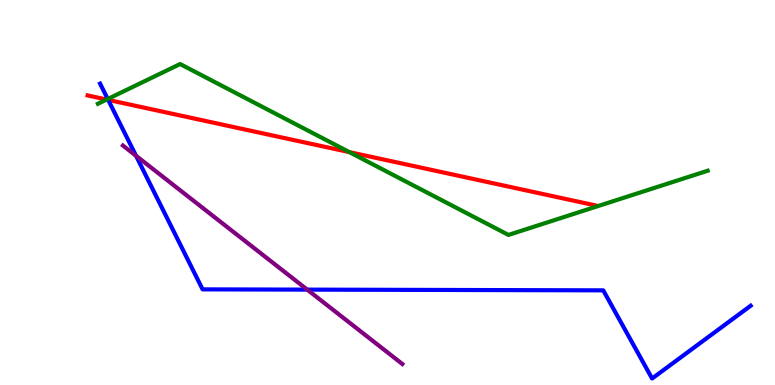[{'lines': ['blue', 'red'], 'intersections': [{'x': 1.4, 'y': 7.41}]}, {'lines': ['green', 'red'], 'intersections': [{'x': 1.38, 'y': 7.41}, {'x': 4.51, 'y': 6.05}]}, {'lines': ['purple', 'red'], 'intersections': []}, {'lines': ['blue', 'green'], 'intersections': [{'x': 1.39, 'y': 7.43}]}, {'lines': ['blue', 'purple'], 'intersections': [{'x': 1.76, 'y': 5.95}, {'x': 3.96, 'y': 2.48}]}, {'lines': ['green', 'purple'], 'intersections': []}]